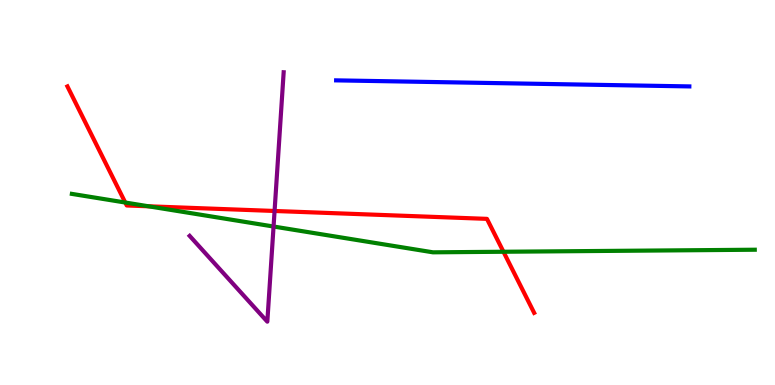[{'lines': ['blue', 'red'], 'intersections': []}, {'lines': ['green', 'red'], 'intersections': [{'x': 1.62, 'y': 4.74}, {'x': 1.92, 'y': 4.64}, {'x': 6.5, 'y': 3.46}]}, {'lines': ['purple', 'red'], 'intersections': [{'x': 3.54, 'y': 4.52}]}, {'lines': ['blue', 'green'], 'intersections': []}, {'lines': ['blue', 'purple'], 'intersections': []}, {'lines': ['green', 'purple'], 'intersections': [{'x': 3.53, 'y': 4.12}]}]